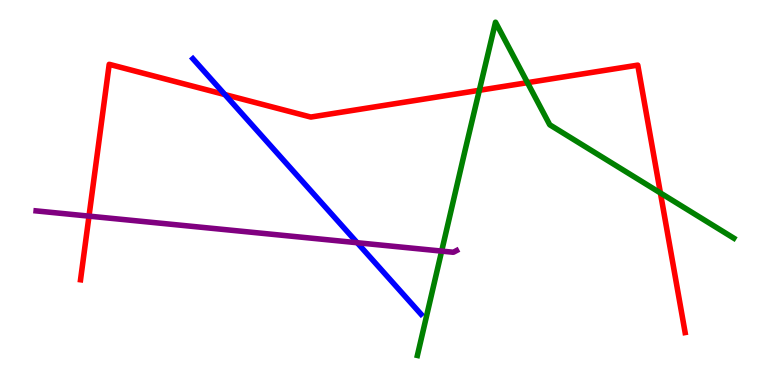[{'lines': ['blue', 'red'], 'intersections': [{'x': 2.9, 'y': 7.54}]}, {'lines': ['green', 'red'], 'intersections': [{'x': 6.19, 'y': 7.65}, {'x': 6.81, 'y': 7.85}, {'x': 8.52, 'y': 4.99}]}, {'lines': ['purple', 'red'], 'intersections': [{'x': 1.15, 'y': 4.39}]}, {'lines': ['blue', 'green'], 'intersections': []}, {'lines': ['blue', 'purple'], 'intersections': [{'x': 4.61, 'y': 3.7}]}, {'lines': ['green', 'purple'], 'intersections': [{'x': 5.7, 'y': 3.48}]}]